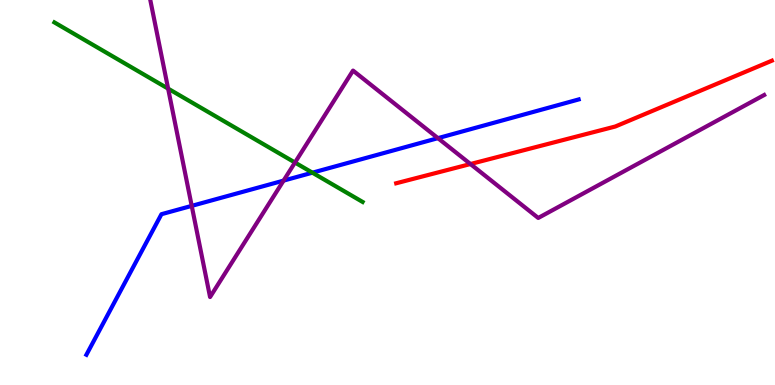[{'lines': ['blue', 'red'], 'intersections': []}, {'lines': ['green', 'red'], 'intersections': []}, {'lines': ['purple', 'red'], 'intersections': [{'x': 6.07, 'y': 5.74}]}, {'lines': ['blue', 'green'], 'intersections': [{'x': 4.03, 'y': 5.51}]}, {'lines': ['blue', 'purple'], 'intersections': [{'x': 2.47, 'y': 4.65}, {'x': 3.66, 'y': 5.31}, {'x': 5.65, 'y': 6.41}]}, {'lines': ['green', 'purple'], 'intersections': [{'x': 2.17, 'y': 7.7}, {'x': 3.81, 'y': 5.78}]}]